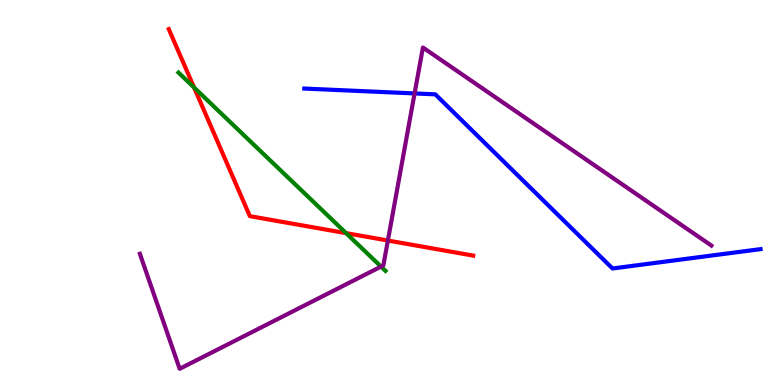[{'lines': ['blue', 'red'], 'intersections': []}, {'lines': ['green', 'red'], 'intersections': [{'x': 2.5, 'y': 7.73}, {'x': 4.47, 'y': 3.94}]}, {'lines': ['purple', 'red'], 'intersections': [{'x': 5.0, 'y': 3.75}]}, {'lines': ['blue', 'green'], 'intersections': []}, {'lines': ['blue', 'purple'], 'intersections': [{'x': 5.35, 'y': 7.57}]}, {'lines': ['green', 'purple'], 'intersections': [{'x': 4.92, 'y': 3.08}]}]